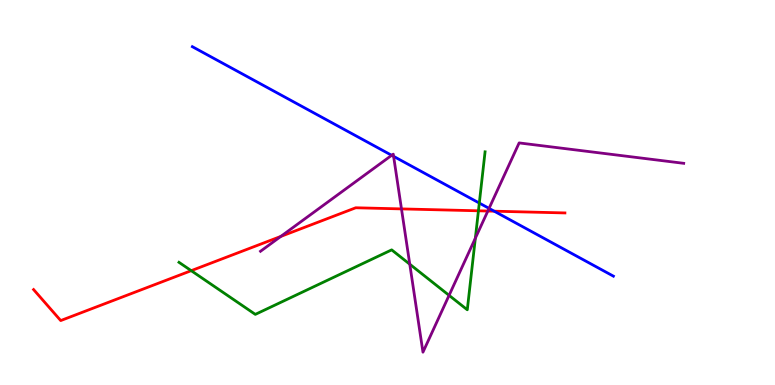[{'lines': ['blue', 'red'], 'intersections': [{'x': 6.38, 'y': 4.51}]}, {'lines': ['green', 'red'], 'intersections': [{'x': 2.47, 'y': 2.97}, {'x': 6.17, 'y': 4.52}]}, {'lines': ['purple', 'red'], 'intersections': [{'x': 3.62, 'y': 3.86}, {'x': 5.18, 'y': 4.57}, {'x': 6.29, 'y': 4.52}]}, {'lines': ['blue', 'green'], 'intersections': [{'x': 6.18, 'y': 4.73}]}, {'lines': ['blue', 'purple'], 'intersections': [{'x': 5.05, 'y': 5.97}, {'x': 5.08, 'y': 5.94}, {'x': 6.31, 'y': 4.59}]}, {'lines': ['green', 'purple'], 'intersections': [{'x': 5.29, 'y': 3.14}, {'x': 5.79, 'y': 2.33}, {'x': 6.13, 'y': 3.81}]}]